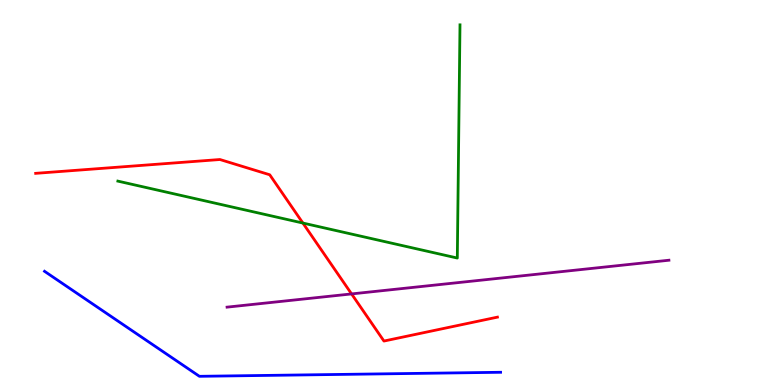[{'lines': ['blue', 'red'], 'intersections': []}, {'lines': ['green', 'red'], 'intersections': [{'x': 3.91, 'y': 4.21}]}, {'lines': ['purple', 'red'], 'intersections': [{'x': 4.54, 'y': 2.37}]}, {'lines': ['blue', 'green'], 'intersections': []}, {'lines': ['blue', 'purple'], 'intersections': []}, {'lines': ['green', 'purple'], 'intersections': []}]